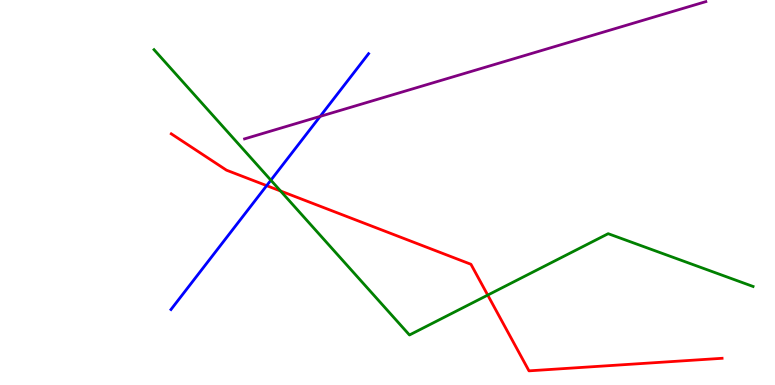[{'lines': ['blue', 'red'], 'intersections': [{'x': 3.44, 'y': 5.18}]}, {'lines': ['green', 'red'], 'intersections': [{'x': 3.62, 'y': 5.04}, {'x': 6.29, 'y': 2.34}]}, {'lines': ['purple', 'red'], 'intersections': []}, {'lines': ['blue', 'green'], 'intersections': [{'x': 3.5, 'y': 5.32}]}, {'lines': ['blue', 'purple'], 'intersections': [{'x': 4.13, 'y': 6.98}]}, {'lines': ['green', 'purple'], 'intersections': []}]